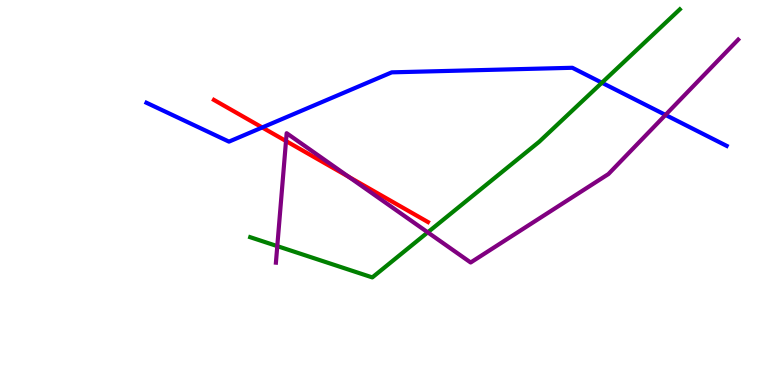[{'lines': ['blue', 'red'], 'intersections': [{'x': 3.38, 'y': 6.69}]}, {'lines': ['green', 'red'], 'intersections': []}, {'lines': ['purple', 'red'], 'intersections': [{'x': 3.69, 'y': 6.34}, {'x': 4.5, 'y': 5.41}]}, {'lines': ['blue', 'green'], 'intersections': [{'x': 7.77, 'y': 7.85}]}, {'lines': ['blue', 'purple'], 'intersections': [{'x': 8.59, 'y': 7.02}]}, {'lines': ['green', 'purple'], 'intersections': [{'x': 3.58, 'y': 3.61}, {'x': 5.52, 'y': 3.97}]}]